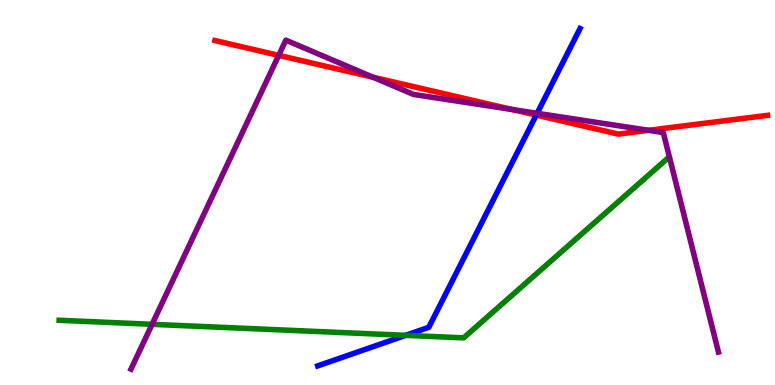[{'lines': ['blue', 'red'], 'intersections': [{'x': 6.92, 'y': 7.01}]}, {'lines': ['green', 'red'], 'intersections': []}, {'lines': ['purple', 'red'], 'intersections': [{'x': 3.6, 'y': 8.56}, {'x': 4.81, 'y': 7.99}, {'x': 6.61, 'y': 7.16}, {'x': 8.37, 'y': 6.62}]}, {'lines': ['blue', 'green'], 'intersections': [{'x': 5.23, 'y': 1.29}]}, {'lines': ['blue', 'purple'], 'intersections': [{'x': 6.93, 'y': 7.06}]}, {'lines': ['green', 'purple'], 'intersections': [{'x': 1.96, 'y': 1.58}]}]